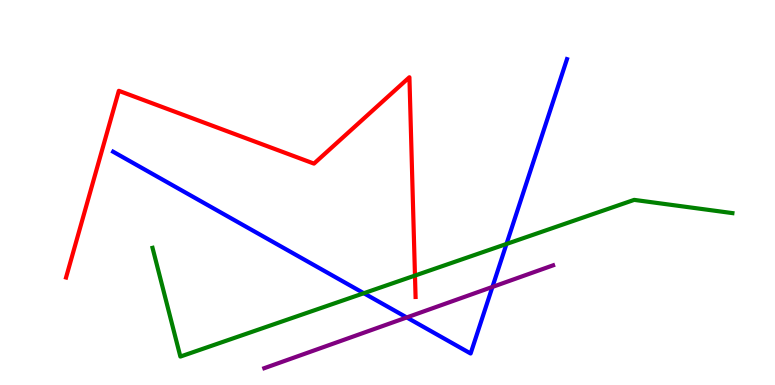[{'lines': ['blue', 'red'], 'intersections': []}, {'lines': ['green', 'red'], 'intersections': [{'x': 5.35, 'y': 2.84}]}, {'lines': ['purple', 'red'], 'intersections': []}, {'lines': ['blue', 'green'], 'intersections': [{'x': 4.69, 'y': 2.38}, {'x': 6.54, 'y': 3.66}]}, {'lines': ['blue', 'purple'], 'intersections': [{'x': 5.25, 'y': 1.75}, {'x': 6.35, 'y': 2.55}]}, {'lines': ['green', 'purple'], 'intersections': []}]